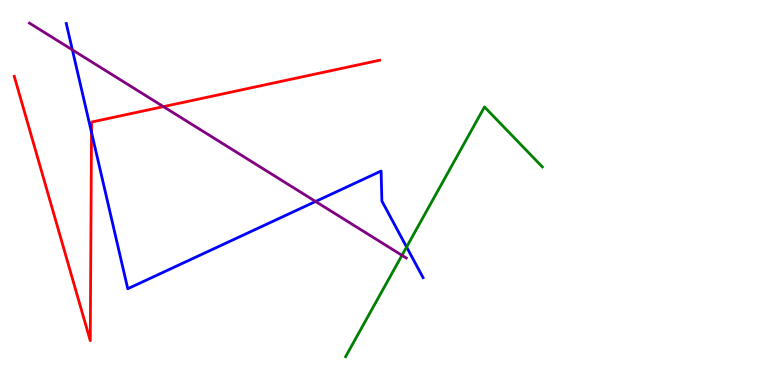[{'lines': ['blue', 'red'], 'intersections': [{'x': 1.18, 'y': 6.56}]}, {'lines': ['green', 'red'], 'intersections': []}, {'lines': ['purple', 'red'], 'intersections': [{'x': 2.11, 'y': 7.23}]}, {'lines': ['blue', 'green'], 'intersections': [{'x': 5.25, 'y': 3.58}]}, {'lines': ['blue', 'purple'], 'intersections': [{'x': 0.934, 'y': 8.7}, {'x': 4.07, 'y': 4.77}]}, {'lines': ['green', 'purple'], 'intersections': [{'x': 5.19, 'y': 3.37}]}]